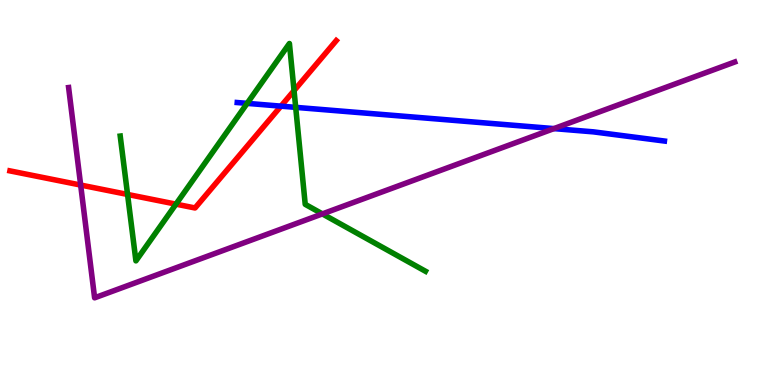[{'lines': ['blue', 'red'], 'intersections': [{'x': 3.63, 'y': 7.24}]}, {'lines': ['green', 'red'], 'intersections': [{'x': 1.65, 'y': 4.95}, {'x': 2.27, 'y': 4.7}, {'x': 3.79, 'y': 7.65}]}, {'lines': ['purple', 'red'], 'intersections': [{'x': 1.04, 'y': 5.19}]}, {'lines': ['blue', 'green'], 'intersections': [{'x': 3.19, 'y': 7.32}, {'x': 3.82, 'y': 7.21}]}, {'lines': ['blue', 'purple'], 'intersections': [{'x': 7.15, 'y': 6.66}]}, {'lines': ['green', 'purple'], 'intersections': [{'x': 4.16, 'y': 4.44}]}]